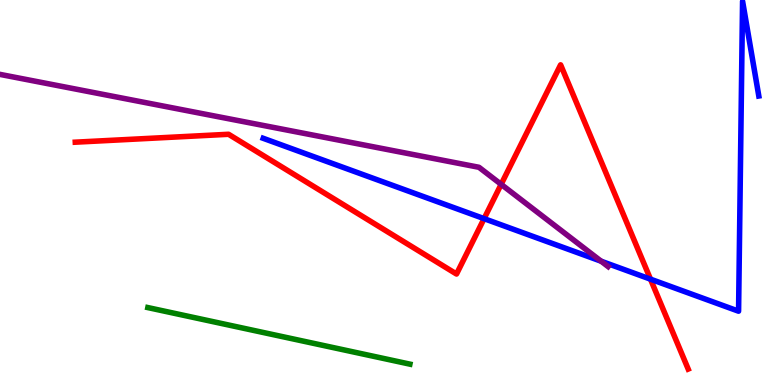[{'lines': ['blue', 'red'], 'intersections': [{'x': 6.25, 'y': 4.32}, {'x': 8.39, 'y': 2.75}]}, {'lines': ['green', 'red'], 'intersections': []}, {'lines': ['purple', 'red'], 'intersections': [{'x': 6.47, 'y': 5.21}]}, {'lines': ['blue', 'green'], 'intersections': []}, {'lines': ['blue', 'purple'], 'intersections': [{'x': 7.76, 'y': 3.22}]}, {'lines': ['green', 'purple'], 'intersections': []}]